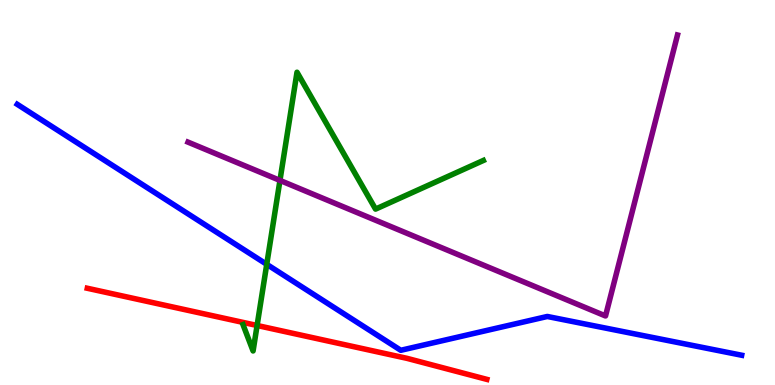[{'lines': ['blue', 'red'], 'intersections': []}, {'lines': ['green', 'red'], 'intersections': [{'x': 3.32, 'y': 1.55}]}, {'lines': ['purple', 'red'], 'intersections': []}, {'lines': ['blue', 'green'], 'intersections': [{'x': 3.44, 'y': 3.13}]}, {'lines': ['blue', 'purple'], 'intersections': []}, {'lines': ['green', 'purple'], 'intersections': [{'x': 3.61, 'y': 5.31}]}]